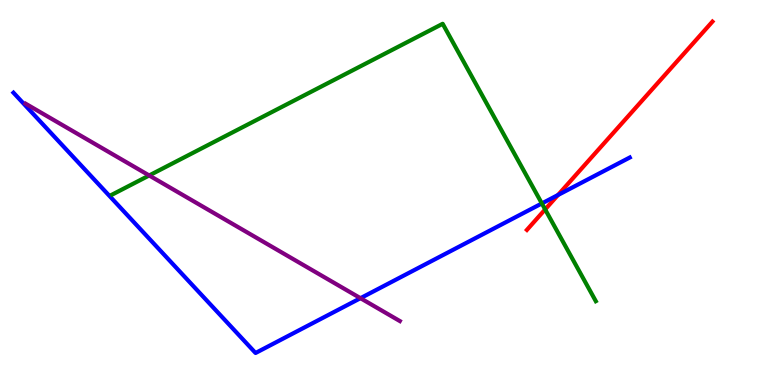[{'lines': ['blue', 'red'], 'intersections': [{'x': 7.2, 'y': 4.93}]}, {'lines': ['green', 'red'], 'intersections': [{'x': 7.03, 'y': 4.56}]}, {'lines': ['purple', 'red'], 'intersections': []}, {'lines': ['blue', 'green'], 'intersections': [{'x': 6.99, 'y': 4.72}]}, {'lines': ['blue', 'purple'], 'intersections': [{'x': 4.65, 'y': 2.25}]}, {'lines': ['green', 'purple'], 'intersections': [{'x': 1.92, 'y': 5.44}]}]